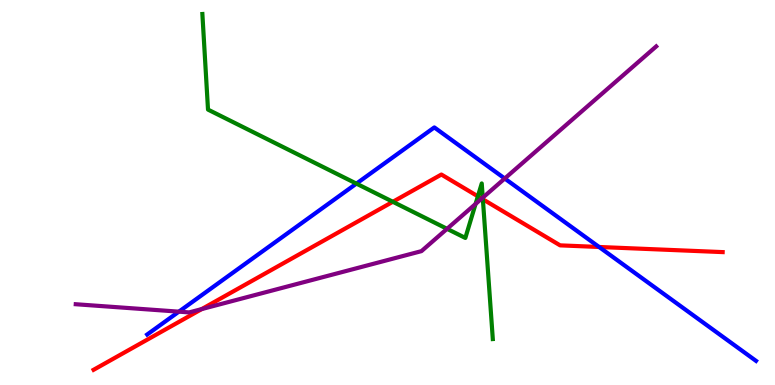[{'lines': ['blue', 'red'], 'intersections': [{'x': 7.73, 'y': 3.58}]}, {'lines': ['green', 'red'], 'intersections': [{'x': 5.07, 'y': 4.76}, {'x': 6.17, 'y': 4.9}, {'x': 6.23, 'y': 4.82}]}, {'lines': ['purple', 'red'], 'intersections': [{'x': 2.6, 'y': 1.97}, {'x': 6.22, 'y': 4.84}]}, {'lines': ['blue', 'green'], 'intersections': [{'x': 4.6, 'y': 5.23}]}, {'lines': ['blue', 'purple'], 'intersections': [{'x': 2.31, 'y': 1.9}, {'x': 6.51, 'y': 5.36}]}, {'lines': ['green', 'purple'], 'intersections': [{'x': 5.77, 'y': 4.06}, {'x': 6.14, 'y': 4.7}, {'x': 6.23, 'y': 4.87}]}]